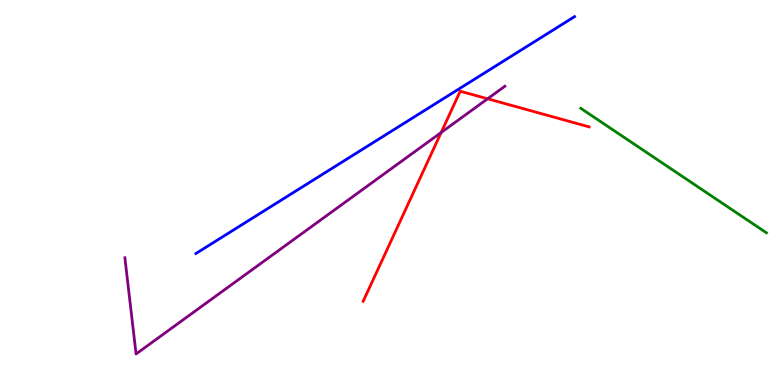[{'lines': ['blue', 'red'], 'intersections': []}, {'lines': ['green', 'red'], 'intersections': []}, {'lines': ['purple', 'red'], 'intersections': [{'x': 5.69, 'y': 6.56}, {'x': 6.29, 'y': 7.43}]}, {'lines': ['blue', 'green'], 'intersections': []}, {'lines': ['blue', 'purple'], 'intersections': []}, {'lines': ['green', 'purple'], 'intersections': []}]